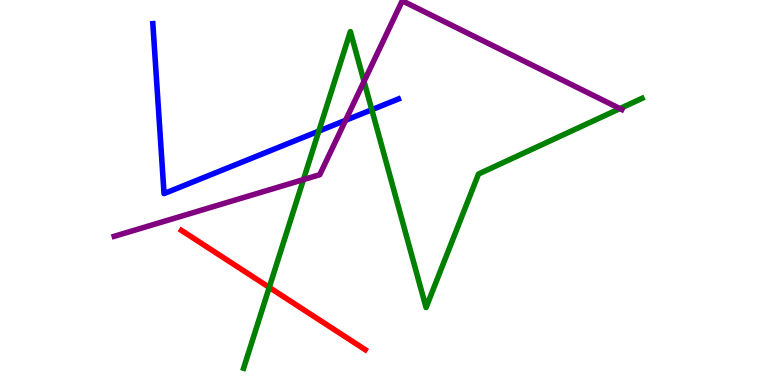[{'lines': ['blue', 'red'], 'intersections': []}, {'lines': ['green', 'red'], 'intersections': [{'x': 3.47, 'y': 2.54}]}, {'lines': ['purple', 'red'], 'intersections': []}, {'lines': ['blue', 'green'], 'intersections': [{'x': 4.11, 'y': 6.59}, {'x': 4.8, 'y': 7.15}]}, {'lines': ['blue', 'purple'], 'intersections': [{'x': 4.46, 'y': 6.88}]}, {'lines': ['green', 'purple'], 'intersections': [{'x': 3.92, 'y': 5.34}, {'x': 4.7, 'y': 7.89}, {'x': 8.0, 'y': 7.18}]}]